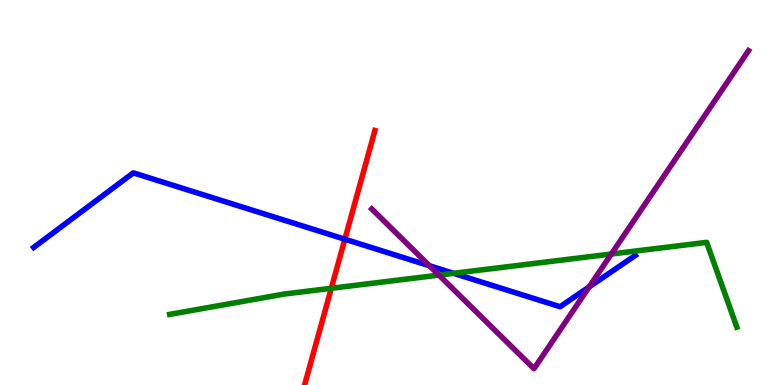[{'lines': ['blue', 'red'], 'intersections': [{'x': 4.45, 'y': 3.79}]}, {'lines': ['green', 'red'], 'intersections': [{'x': 4.27, 'y': 2.51}]}, {'lines': ['purple', 'red'], 'intersections': []}, {'lines': ['blue', 'green'], 'intersections': [{'x': 5.85, 'y': 2.9}]}, {'lines': ['blue', 'purple'], 'intersections': [{'x': 5.54, 'y': 3.1}, {'x': 7.6, 'y': 2.55}]}, {'lines': ['green', 'purple'], 'intersections': [{'x': 5.66, 'y': 2.85}, {'x': 7.89, 'y': 3.4}]}]